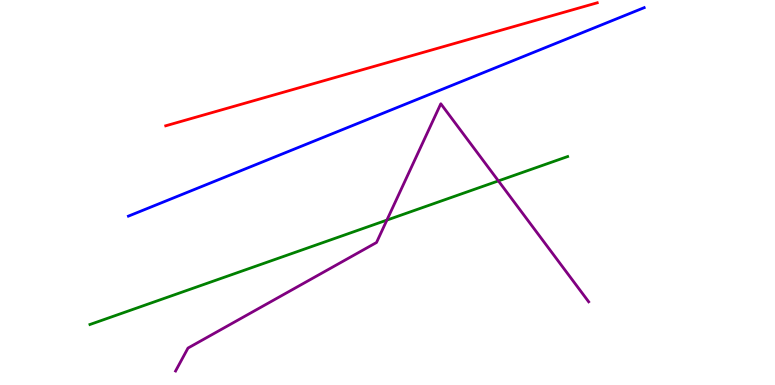[{'lines': ['blue', 'red'], 'intersections': []}, {'lines': ['green', 'red'], 'intersections': []}, {'lines': ['purple', 'red'], 'intersections': []}, {'lines': ['blue', 'green'], 'intersections': []}, {'lines': ['blue', 'purple'], 'intersections': []}, {'lines': ['green', 'purple'], 'intersections': [{'x': 4.99, 'y': 4.28}, {'x': 6.43, 'y': 5.3}]}]